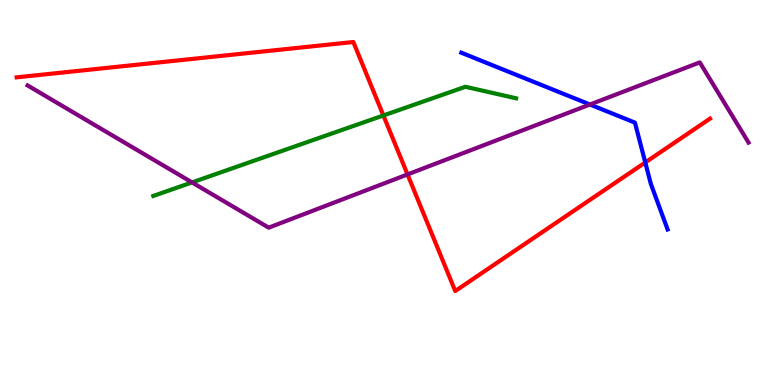[{'lines': ['blue', 'red'], 'intersections': [{'x': 8.33, 'y': 5.78}]}, {'lines': ['green', 'red'], 'intersections': [{'x': 4.95, 'y': 7.0}]}, {'lines': ['purple', 'red'], 'intersections': [{'x': 5.26, 'y': 5.47}]}, {'lines': ['blue', 'green'], 'intersections': []}, {'lines': ['blue', 'purple'], 'intersections': [{'x': 7.61, 'y': 7.29}]}, {'lines': ['green', 'purple'], 'intersections': [{'x': 2.48, 'y': 5.26}]}]